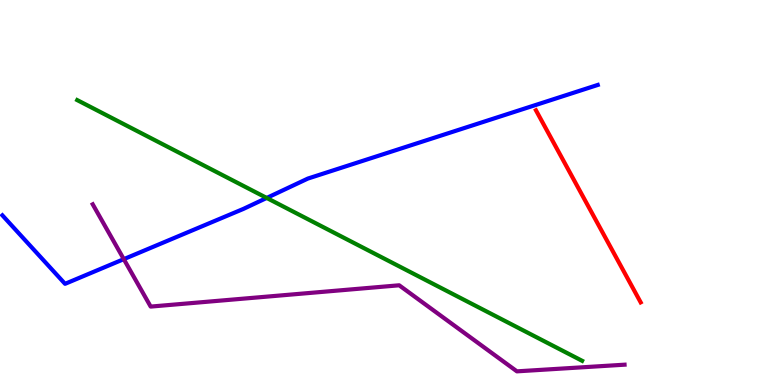[{'lines': ['blue', 'red'], 'intersections': []}, {'lines': ['green', 'red'], 'intersections': []}, {'lines': ['purple', 'red'], 'intersections': []}, {'lines': ['blue', 'green'], 'intersections': [{'x': 3.44, 'y': 4.86}]}, {'lines': ['blue', 'purple'], 'intersections': [{'x': 1.6, 'y': 3.27}]}, {'lines': ['green', 'purple'], 'intersections': []}]